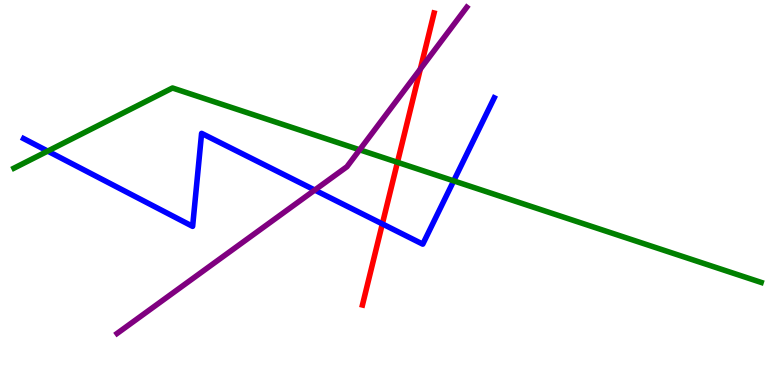[{'lines': ['blue', 'red'], 'intersections': [{'x': 4.93, 'y': 4.18}]}, {'lines': ['green', 'red'], 'intersections': [{'x': 5.13, 'y': 5.78}]}, {'lines': ['purple', 'red'], 'intersections': [{'x': 5.42, 'y': 8.21}]}, {'lines': ['blue', 'green'], 'intersections': [{'x': 0.616, 'y': 6.08}, {'x': 5.85, 'y': 5.3}]}, {'lines': ['blue', 'purple'], 'intersections': [{'x': 4.06, 'y': 5.06}]}, {'lines': ['green', 'purple'], 'intersections': [{'x': 4.64, 'y': 6.11}]}]